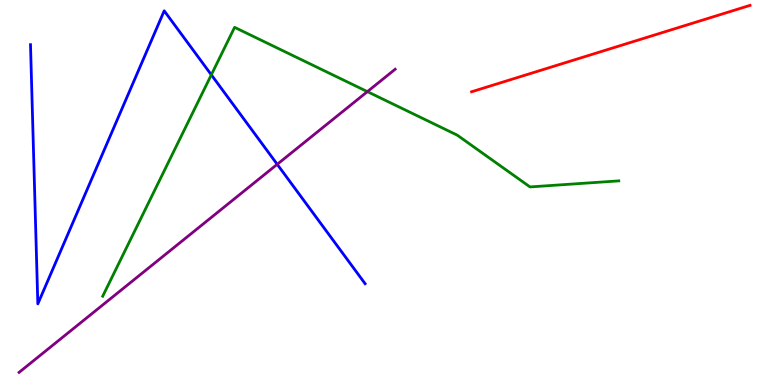[{'lines': ['blue', 'red'], 'intersections': []}, {'lines': ['green', 'red'], 'intersections': []}, {'lines': ['purple', 'red'], 'intersections': []}, {'lines': ['blue', 'green'], 'intersections': [{'x': 2.73, 'y': 8.06}]}, {'lines': ['blue', 'purple'], 'intersections': [{'x': 3.58, 'y': 5.73}]}, {'lines': ['green', 'purple'], 'intersections': [{'x': 4.74, 'y': 7.62}]}]